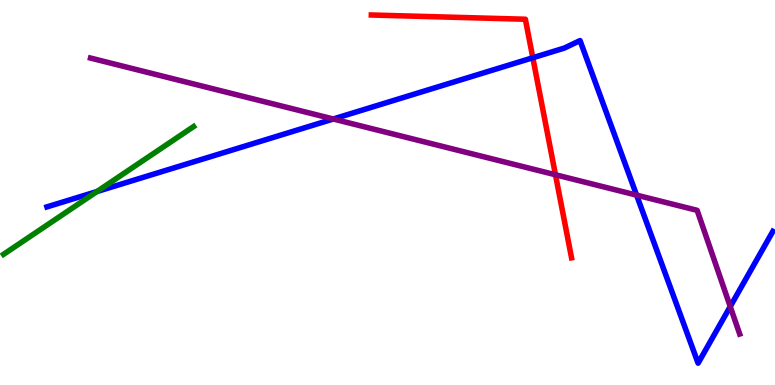[{'lines': ['blue', 'red'], 'intersections': [{'x': 6.88, 'y': 8.5}]}, {'lines': ['green', 'red'], 'intersections': []}, {'lines': ['purple', 'red'], 'intersections': [{'x': 7.17, 'y': 5.46}]}, {'lines': ['blue', 'green'], 'intersections': [{'x': 1.25, 'y': 5.02}]}, {'lines': ['blue', 'purple'], 'intersections': [{'x': 4.3, 'y': 6.91}, {'x': 8.21, 'y': 4.93}, {'x': 9.42, 'y': 2.04}]}, {'lines': ['green', 'purple'], 'intersections': []}]